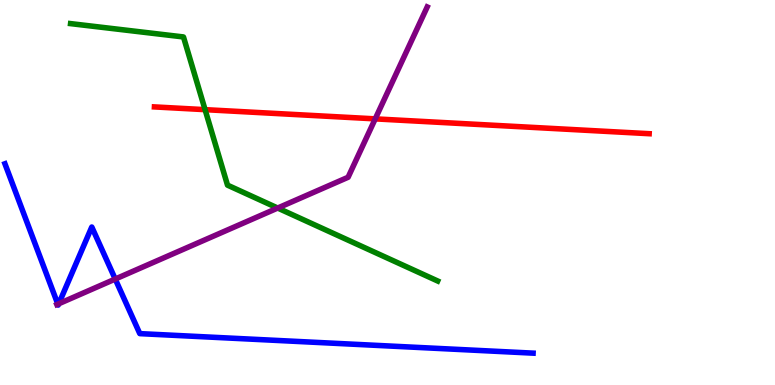[{'lines': ['blue', 'red'], 'intersections': []}, {'lines': ['green', 'red'], 'intersections': [{'x': 2.65, 'y': 7.15}]}, {'lines': ['purple', 'red'], 'intersections': [{'x': 4.84, 'y': 6.91}]}, {'lines': ['blue', 'green'], 'intersections': []}, {'lines': ['blue', 'purple'], 'intersections': [{'x': 0.746, 'y': 2.1}, {'x': 0.758, 'y': 2.11}, {'x': 1.49, 'y': 2.75}]}, {'lines': ['green', 'purple'], 'intersections': [{'x': 3.58, 'y': 4.6}]}]